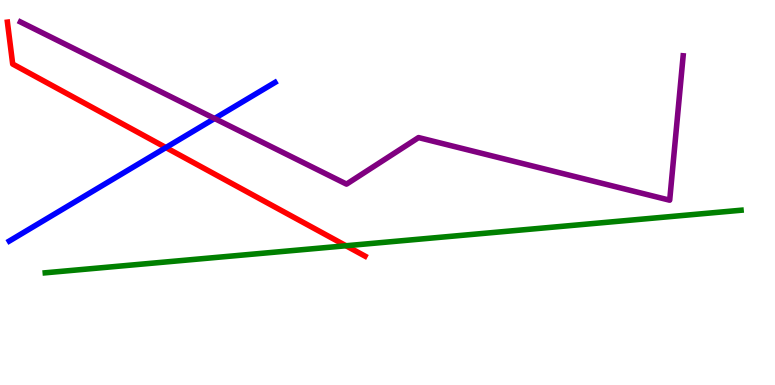[{'lines': ['blue', 'red'], 'intersections': [{'x': 2.14, 'y': 6.17}]}, {'lines': ['green', 'red'], 'intersections': [{'x': 4.46, 'y': 3.62}]}, {'lines': ['purple', 'red'], 'intersections': []}, {'lines': ['blue', 'green'], 'intersections': []}, {'lines': ['blue', 'purple'], 'intersections': [{'x': 2.77, 'y': 6.92}]}, {'lines': ['green', 'purple'], 'intersections': []}]